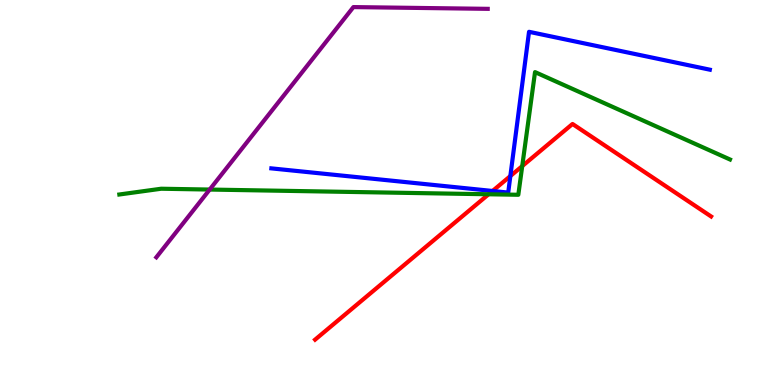[{'lines': ['blue', 'red'], 'intersections': [{'x': 6.36, 'y': 5.04}, {'x': 6.59, 'y': 5.43}]}, {'lines': ['green', 'red'], 'intersections': [{'x': 6.3, 'y': 4.95}, {'x': 6.74, 'y': 5.69}]}, {'lines': ['purple', 'red'], 'intersections': []}, {'lines': ['blue', 'green'], 'intersections': []}, {'lines': ['blue', 'purple'], 'intersections': []}, {'lines': ['green', 'purple'], 'intersections': [{'x': 2.71, 'y': 5.08}]}]